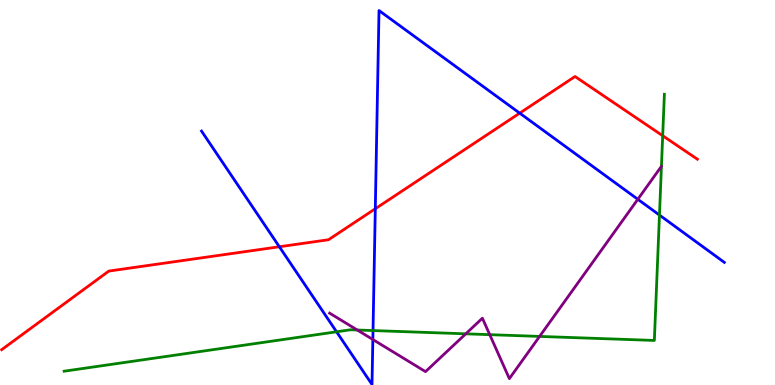[{'lines': ['blue', 'red'], 'intersections': [{'x': 3.6, 'y': 3.59}, {'x': 4.84, 'y': 4.58}, {'x': 6.71, 'y': 7.06}]}, {'lines': ['green', 'red'], 'intersections': [{'x': 8.55, 'y': 6.47}]}, {'lines': ['purple', 'red'], 'intersections': []}, {'lines': ['blue', 'green'], 'intersections': [{'x': 4.34, 'y': 1.38}, {'x': 4.81, 'y': 1.41}, {'x': 8.51, 'y': 4.41}]}, {'lines': ['blue', 'purple'], 'intersections': [{'x': 4.81, 'y': 1.18}, {'x': 8.23, 'y': 4.82}]}, {'lines': ['green', 'purple'], 'intersections': [{'x': 4.61, 'y': 1.43}, {'x': 6.01, 'y': 1.33}, {'x': 6.32, 'y': 1.31}, {'x': 6.96, 'y': 1.26}]}]